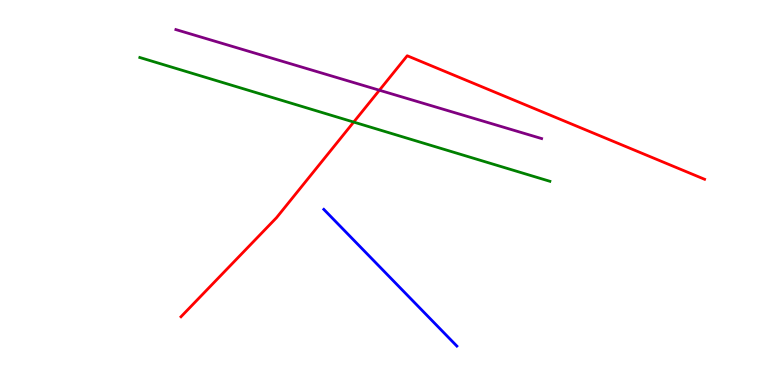[{'lines': ['blue', 'red'], 'intersections': []}, {'lines': ['green', 'red'], 'intersections': [{'x': 4.56, 'y': 6.83}]}, {'lines': ['purple', 'red'], 'intersections': [{'x': 4.9, 'y': 7.66}]}, {'lines': ['blue', 'green'], 'intersections': []}, {'lines': ['blue', 'purple'], 'intersections': []}, {'lines': ['green', 'purple'], 'intersections': []}]